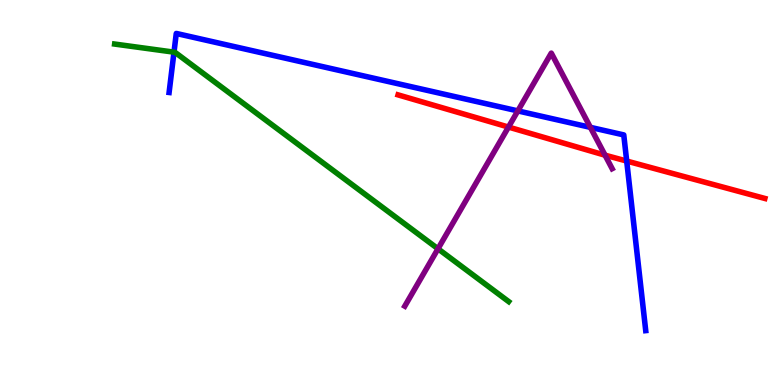[{'lines': ['blue', 'red'], 'intersections': [{'x': 8.09, 'y': 5.82}]}, {'lines': ['green', 'red'], 'intersections': []}, {'lines': ['purple', 'red'], 'intersections': [{'x': 6.56, 'y': 6.7}, {'x': 7.81, 'y': 5.97}]}, {'lines': ['blue', 'green'], 'intersections': [{'x': 2.25, 'y': 8.65}]}, {'lines': ['blue', 'purple'], 'intersections': [{'x': 6.68, 'y': 7.12}, {'x': 7.62, 'y': 6.69}]}, {'lines': ['green', 'purple'], 'intersections': [{'x': 5.65, 'y': 3.54}]}]